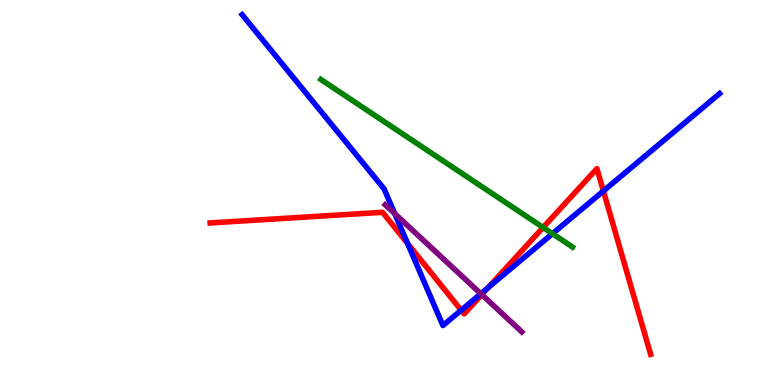[{'lines': ['blue', 'red'], 'intersections': [{'x': 5.26, 'y': 3.67}, {'x': 5.95, 'y': 1.94}, {'x': 6.3, 'y': 2.53}, {'x': 7.79, 'y': 5.04}]}, {'lines': ['green', 'red'], 'intersections': [{'x': 7.01, 'y': 4.09}]}, {'lines': ['purple', 'red'], 'intersections': [{'x': 6.22, 'y': 2.35}]}, {'lines': ['blue', 'green'], 'intersections': [{'x': 7.13, 'y': 3.93}]}, {'lines': ['blue', 'purple'], 'intersections': [{'x': 5.09, 'y': 4.45}, {'x': 6.2, 'y': 2.37}]}, {'lines': ['green', 'purple'], 'intersections': []}]